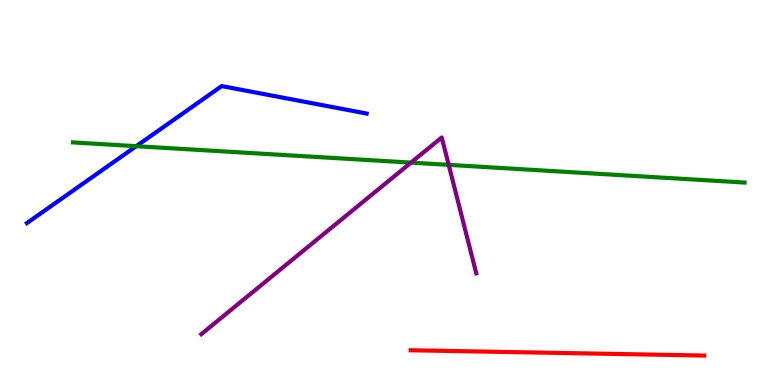[{'lines': ['blue', 'red'], 'intersections': []}, {'lines': ['green', 'red'], 'intersections': []}, {'lines': ['purple', 'red'], 'intersections': []}, {'lines': ['blue', 'green'], 'intersections': [{'x': 1.76, 'y': 6.2}]}, {'lines': ['blue', 'purple'], 'intersections': []}, {'lines': ['green', 'purple'], 'intersections': [{'x': 5.3, 'y': 5.78}, {'x': 5.79, 'y': 5.72}]}]